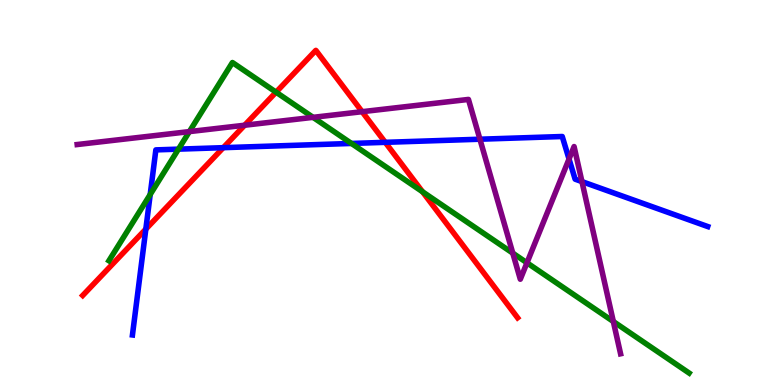[{'lines': ['blue', 'red'], 'intersections': [{'x': 1.88, 'y': 4.05}, {'x': 2.88, 'y': 6.16}, {'x': 4.97, 'y': 6.3}]}, {'lines': ['green', 'red'], 'intersections': [{'x': 3.56, 'y': 7.61}, {'x': 5.45, 'y': 5.02}]}, {'lines': ['purple', 'red'], 'intersections': [{'x': 3.16, 'y': 6.75}, {'x': 4.67, 'y': 7.1}]}, {'lines': ['blue', 'green'], 'intersections': [{'x': 1.94, 'y': 4.95}, {'x': 2.3, 'y': 6.13}, {'x': 4.53, 'y': 6.27}]}, {'lines': ['blue', 'purple'], 'intersections': [{'x': 6.19, 'y': 6.38}, {'x': 7.34, 'y': 5.87}, {'x': 7.51, 'y': 5.28}]}, {'lines': ['green', 'purple'], 'intersections': [{'x': 2.44, 'y': 6.58}, {'x': 4.04, 'y': 6.95}, {'x': 6.62, 'y': 3.42}, {'x': 6.8, 'y': 3.17}, {'x': 7.91, 'y': 1.65}]}]